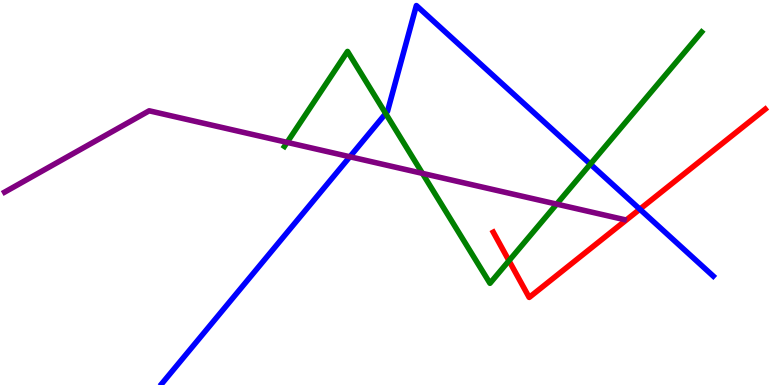[{'lines': ['blue', 'red'], 'intersections': [{'x': 8.26, 'y': 4.57}]}, {'lines': ['green', 'red'], 'intersections': [{'x': 6.57, 'y': 3.23}]}, {'lines': ['purple', 'red'], 'intersections': []}, {'lines': ['blue', 'green'], 'intersections': [{'x': 4.98, 'y': 7.05}, {'x': 7.62, 'y': 5.74}]}, {'lines': ['blue', 'purple'], 'intersections': [{'x': 4.51, 'y': 5.93}]}, {'lines': ['green', 'purple'], 'intersections': [{'x': 3.7, 'y': 6.3}, {'x': 5.45, 'y': 5.5}, {'x': 7.18, 'y': 4.7}]}]